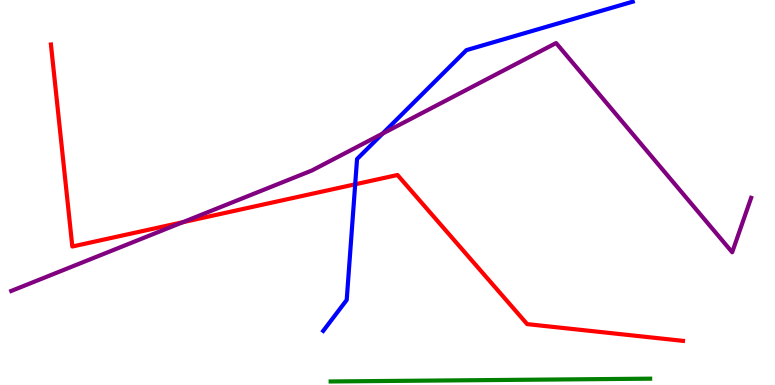[{'lines': ['blue', 'red'], 'intersections': [{'x': 4.58, 'y': 5.21}]}, {'lines': ['green', 'red'], 'intersections': []}, {'lines': ['purple', 'red'], 'intersections': [{'x': 2.36, 'y': 4.23}]}, {'lines': ['blue', 'green'], 'intersections': []}, {'lines': ['blue', 'purple'], 'intersections': [{'x': 4.94, 'y': 6.53}]}, {'lines': ['green', 'purple'], 'intersections': []}]